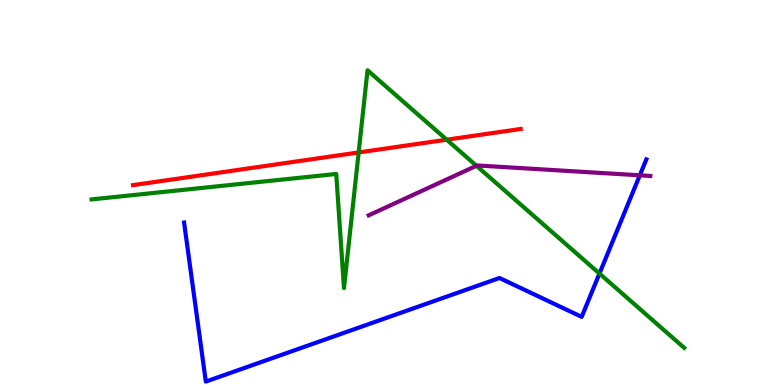[{'lines': ['blue', 'red'], 'intersections': []}, {'lines': ['green', 'red'], 'intersections': [{'x': 4.63, 'y': 6.04}, {'x': 5.76, 'y': 6.37}]}, {'lines': ['purple', 'red'], 'intersections': []}, {'lines': ['blue', 'green'], 'intersections': [{'x': 7.73, 'y': 2.89}]}, {'lines': ['blue', 'purple'], 'intersections': [{'x': 8.26, 'y': 5.45}]}, {'lines': ['green', 'purple'], 'intersections': [{'x': 6.15, 'y': 5.69}]}]